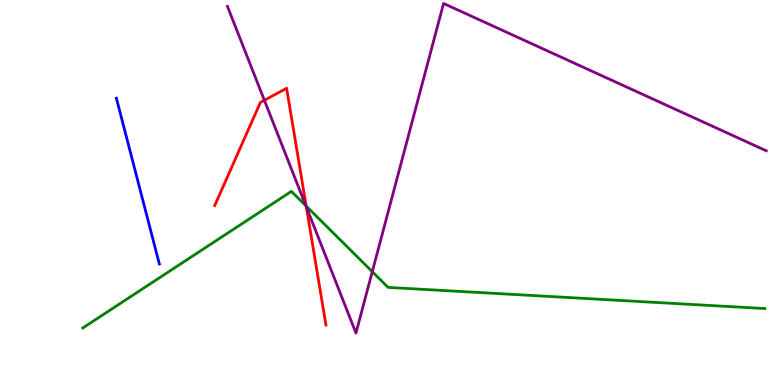[{'lines': ['blue', 'red'], 'intersections': []}, {'lines': ['green', 'red'], 'intersections': [{'x': 3.95, 'y': 4.65}]}, {'lines': ['purple', 'red'], 'intersections': [{'x': 3.41, 'y': 7.4}, {'x': 3.95, 'y': 4.63}]}, {'lines': ['blue', 'green'], 'intersections': []}, {'lines': ['blue', 'purple'], 'intersections': []}, {'lines': ['green', 'purple'], 'intersections': [{'x': 3.95, 'y': 4.66}, {'x': 4.8, 'y': 2.94}]}]